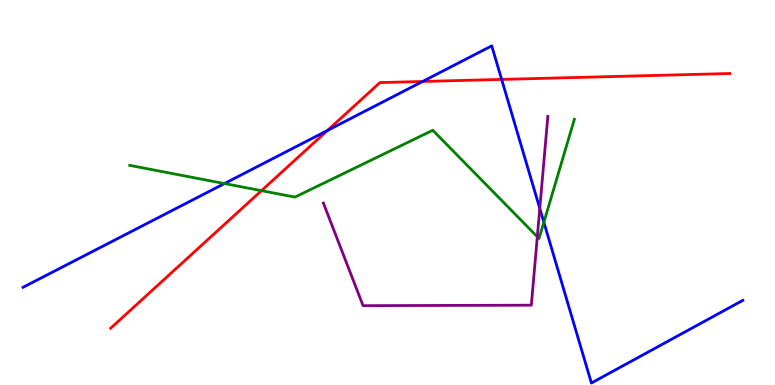[{'lines': ['blue', 'red'], 'intersections': [{'x': 4.22, 'y': 6.61}, {'x': 5.45, 'y': 7.88}, {'x': 6.47, 'y': 7.94}]}, {'lines': ['green', 'red'], 'intersections': [{'x': 3.37, 'y': 5.05}]}, {'lines': ['purple', 'red'], 'intersections': []}, {'lines': ['blue', 'green'], 'intersections': [{'x': 2.9, 'y': 5.23}, {'x': 7.02, 'y': 4.23}]}, {'lines': ['blue', 'purple'], 'intersections': [{'x': 6.96, 'y': 4.59}]}, {'lines': ['green', 'purple'], 'intersections': [{'x': 6.93, 'y': 3.85}]}]